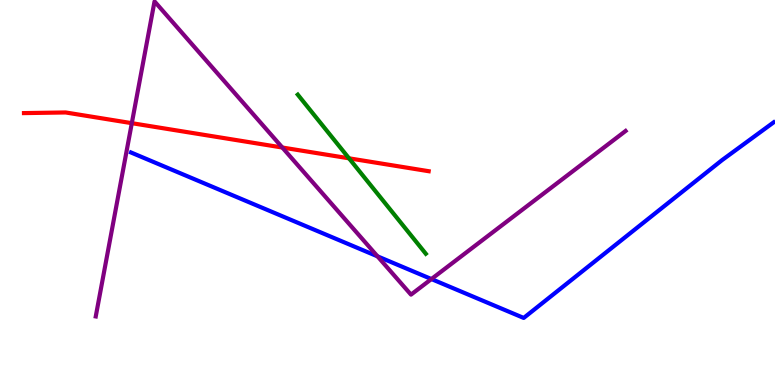[{'lines': ['blue', 'red'], 'intersections': []}, {'lines': ['green', 'red'], 'intersections': [{'x': 4.5, 'y': 5.89}]}, {'lines': ['purple', 'red'], 'intersections': [{'x': 1.7, 'y': 6.8}, {'x': 3.64, 'y': 6.17}]}, {'lines': ['blue', 'green'], 'intersections': []}, {'lines': ['blue', 'purple'], 'intersections': [{'x': 4.87, 'y': 3.34}, {'x': 5.57, 'y': 2.75}]}, {'lines': ['green', 'purple'], 'intersections': []}]